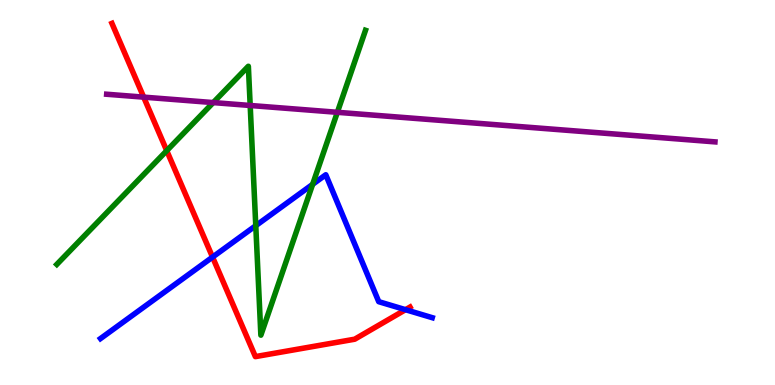[{'lines': ['blue', 'red'], 'intersections': [{'x': 2.74, 'y': 3.32}, {'x': 5.23, 'y': 1.96}]}, {'lines': ['green', 'red'], 'intersections': [{'x': 2.15, 'y': 6.09}]}, {'lines': ['purple', 'red'], 'intersections': [{'x': 1.85, 'y': 7.48}]}, {'lines': ['blue', 'green'], 'intersections': [{'x': 3.3, 'y': 4.14}, {'x': 4.03, 'y': 5.21}]}, {'lines': ['blue', 'purple'], 'intersections': []}, {'lines': ['green', 'purple'], 'intersections': [{'x': 2.75, 'y': 7.34}, {'x': 3.23, 'y': 7.26}, {'x': 4.35, 'y': 7.08}]}]